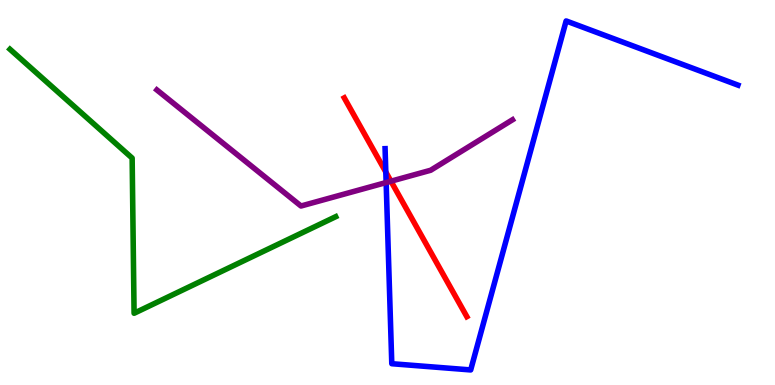[{'lines': ['blue', 'red'], 'intersections': [{'x': 4.98, 'y': 5.53}]}, {'lines': ['green', 'red'], 'intersections': []}, {'lines': ['purple', 'red'], 'intersections': [{'x': 5.04, 'y': 5.29}]}, {'lines': ['blue', 'green'], 'intersections': []}, {'lines': ['blue', 'purple'], 'intersections': [{'x': 4.98, 'y': 5.26}]}, {'lines': ['green', 'purple'], 'intersections': []}]